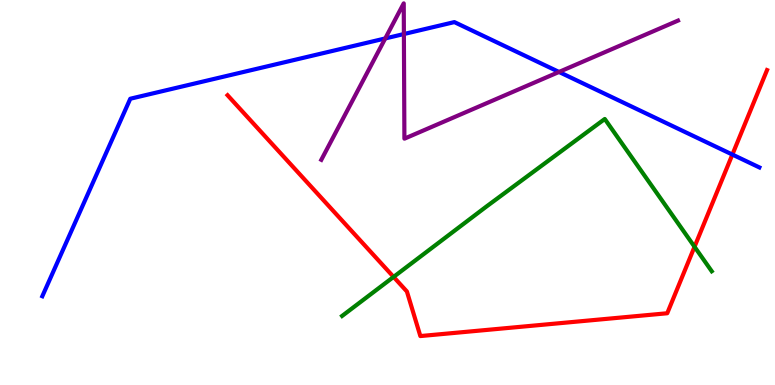[{'lines': ['blue', 'red'], 'intersections': [{'x': 9.45, 'y': 5.99}]}, {'lines': ['green', 'red'], 'intersections': [{'x': 5.08, 'y': 2.81}, {'x': 8.96, 'y': 3.59}]}, {'lines': ['purple', 'red'], 'intersections': []}, {'lines': ['blue', 'green'], 'intersections': []}, {'lines': ['blue', 'purple'], 'intersections': [{'x': 4.97, 'y': 9.0}, {'x': 5.21, 'y': 9.12}, {'x': 7.21, 'y': 8.13}]}, {'lines': ['green', 'purple'], 'intersections': []}]